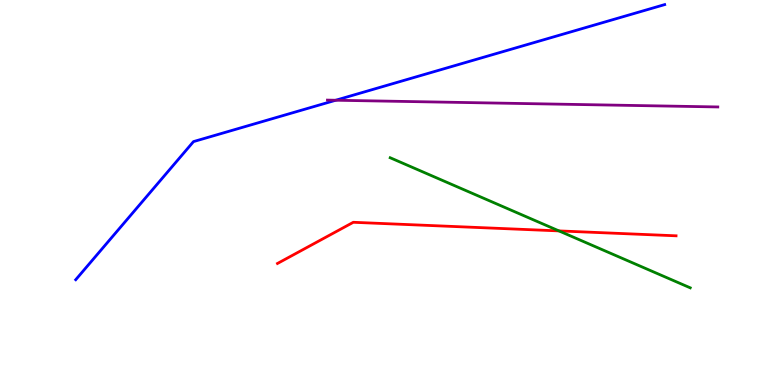[{'lines': ['blue', 'red'], 'intersections': []}, {'lines': ['green', 'red'], 'intersections': [{'x': 7.21, 'y': 4.0}]}, {'lines': ['purple', 'red'], 'intersections': []}, {'lines': ['blue', 'green'], 'intersections': []}, {'lines': ['blue', 'purple'], 'intersections': [{'x': 4.33, 'y': 7.4}]}, {'lines': ['green', 'purple'], 'intersections': []}]